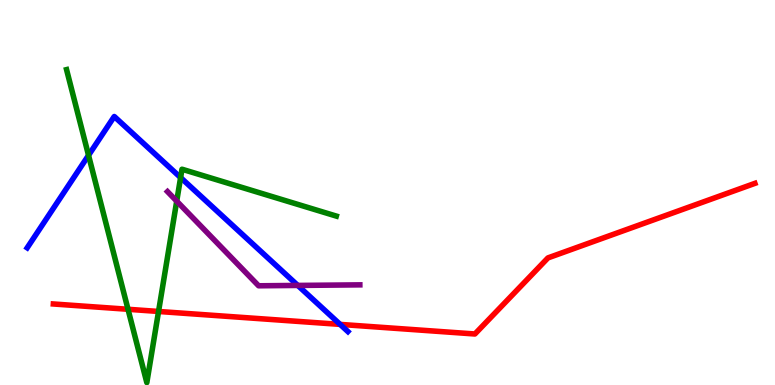[{'lines': ['blue', 'red'], 'intersections': [{'x': 4.39, 'y': 1.57}]}, {'lines': ['green', 'red'], 'intersections': [{'x': 1.65, 'y': 1.97}, {'x': 2.05, 'y': 1.91}]}, {'lines': ['purple', 'red'], 'intersections': []}, {'lines': ['blue', 'green'], 'intersections': [{'x': 1.14, 'y': 5.97}, {'x': 2.33, 'y': 5.39}]}, {'lines': ['blue', 'purple'], 'intersections': [{'x': 3.84, 'y': 2.59}]}, {'lines': ['green', 'purple'], 'intersections': [{'x': 2.28, 'y': 4.78}]}]